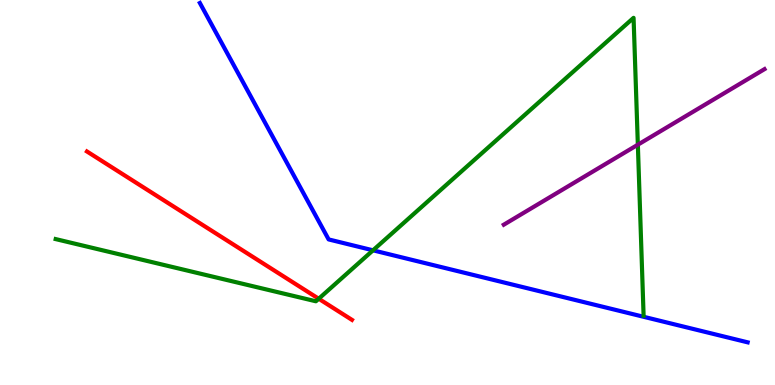[{'lines': ['blue', 'red'], 'intersections': []}, {'lines': ['green', 'red'], 'intersections': [{'x': 4.11, 'y': 2.24}]}, {'lines': ['purple', 'red'], 'intersections': []}, {'lines': ['blue', 'green'], 'intersections': [{'x': 4.81, 'y': 3.5}]}, {'lines': ['blue', 'purple'], 'intersections': []}, {'lines': ['green', 'purple'], 'intersections': [{'x': 8.23, 'y': 6.24}]}]